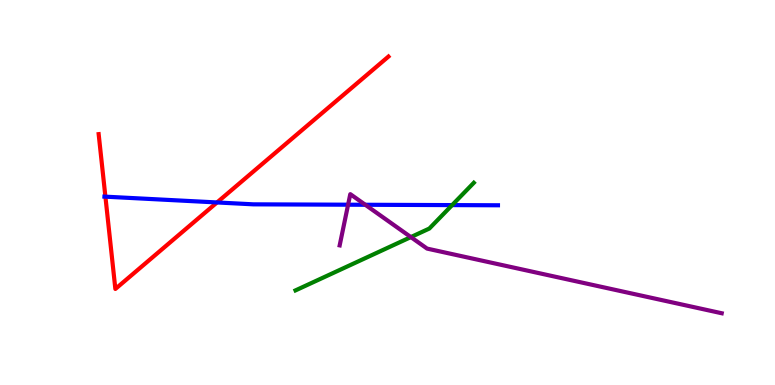[{'lines': ['blue', 'red'], 'intersections': [{'x': 1.36, 'y': 4.89}, {'x': 2.8, 'y': 4.74}]}, {'lines': ['green', 'red'], 'intersections': []}, {'lines': ['purple', 'red'], 'intersections': []}, {'lines': ['blue', 'green'], 'intersections': [{'x': 5.83, 'y': 4.67}]}, {'lines': ['blue', 'purple'], 'intersections': [{'x': 4.49, 'y': 4.68}, {'x': 4.71, 'y': 4.68}]}, {'lines': ['green', 'purple'], 'intersections': [{'x': 5.3, 'y': 3.84}]}]